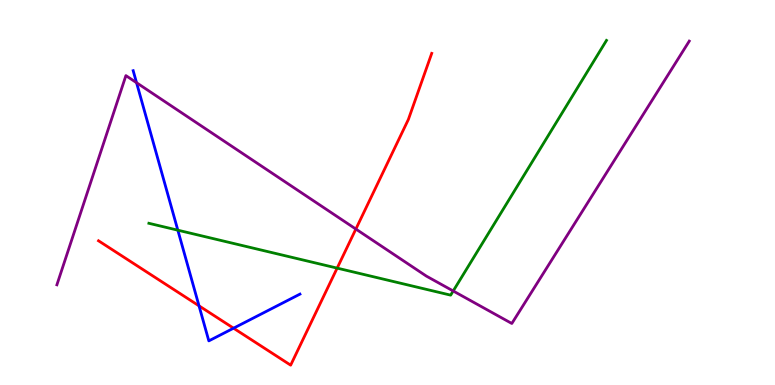[{'lines': ['blue', 'red'], 'intersections': [{'x': 2.57, 'y': 2.06}, {'x': 3.01, 'y': 1.48}]}, {'lines': ['green', 'red'], 'intersections': [{'x': 4.35, 'y': 3.04}]}, {'lines': ['purple', 'red'], 'intersections': [{'x': 4.59, 'y': 4.05}]}, {'lines': ['blue', 'green'], 'intersections': [{'x': 2.29, 'y': 4.02}]}, {'lines': ['blue', 'purple'], 'intersections': [{'x': 1.76, 'y': 7.85}]}, {'lines': ['green', 'purple'], 'intersections': [{'x': 5.85, 'y': 2.44}]}]